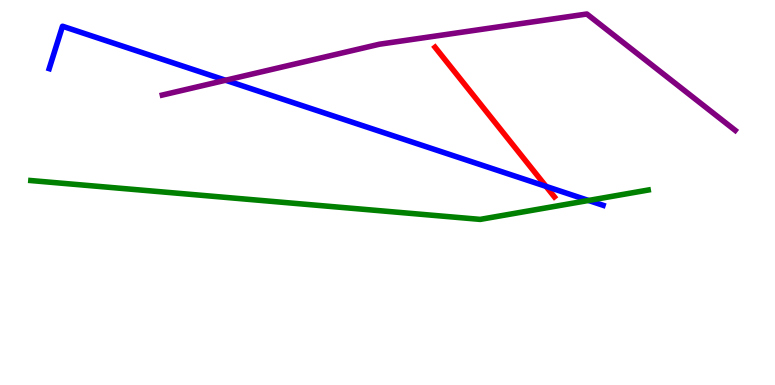[{'lines': ['blue', 'red'], 'intersections': [{'x': 7.05, 'y': 5.16}]}, {'lines': ['green', 'red'], 'intersections': []}, {'lines': ['purple', 'red'], 'intersections': []}, {'lines': ['blue', 'green'], 'intersections': [{'x': 7.59, 'y': 4.79}]}, {'lines': ['blue', 'purple'], 'intersections': [{'x': 2.91, 'y': 7.92}]}, {'lines': ['green', 'purple'], 'intersections': []}]